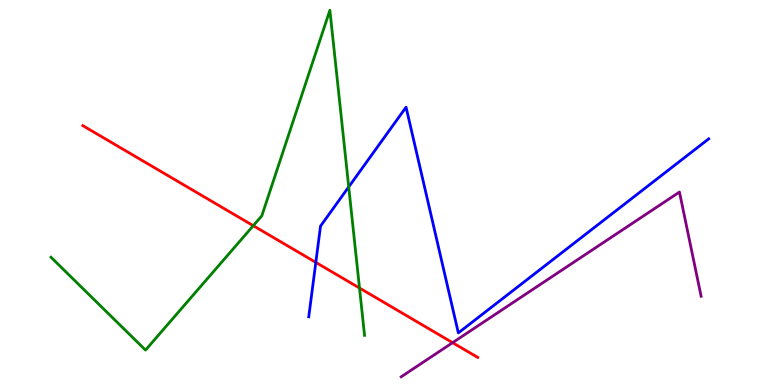[{'lines': ['blue', 'red'], 'intersections': [{'x': 4.08, 'y': 3.18}]}, {'lines': ['green', 'red'], 'intersections': [{'x': 3.27, 'y': 4.14}, {'x': 4.64, 'y': 2.52}]}, {'lines': ['purple', 'red'], 'intersections': [{'x': 5.84, 'y': 1.1}]}, {'lines': ['blue', 'green'], 'intersections': [{'x': 4.5, 'y': 5.15}]}, {'lines': ['blue', 'purple'], 'intersections': []}, {'lines': ['green', 'purple'], 'intersections': []}]